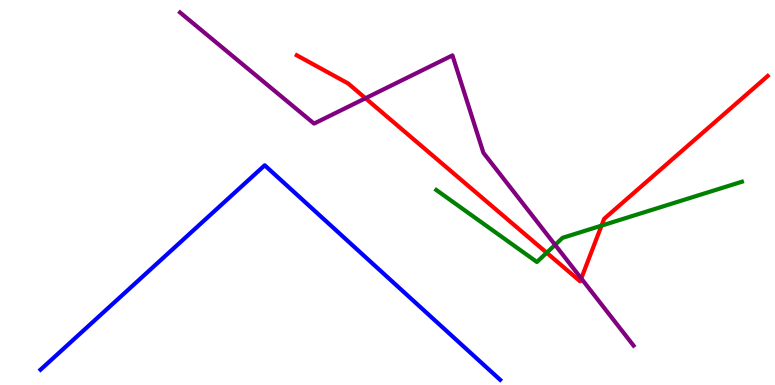[{'lines': ['blue', 'red'], 'intersections': []}, {'lines': ['green', 'red'], 'intersections': [{'x': 7.05, 'y': 3.43}, {'x': 7.76, 'y': 4.14}]}, {'lines': ['purple', 'red'], 'intersections': [{'x': 4.72, 'y': 7.45}, {'x': 7.5, 'y': 2.77}]}, {'lines': ['blue', 'green'], 'intersections': []}, {'lines': ['blue', 'purple'], 'intersections': []}, {'lines': ['green', 'purple'], 'intersections': [{'x': 7.16, 'y': 3.64}]}]